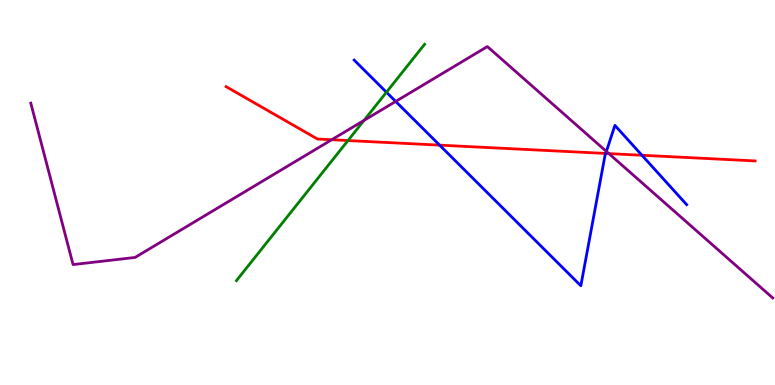[{'lines': ['blue', 'red'], 'intersections': [{'x': 5.67, 'y': 6.23}, {'x': 7.82, 'y': 6.01}, {'x': 8.28, 'y': 5.97}]}, {'lines': ['green', 'red'], 'intersections': [{'x': 4.49, 'y': 6.35}]}, {'lines': ['purple', 'red'], 'intersections': [{'x': 4.28, 'y': 6.37}, {'x': 7.86, 'y': 6.01}]}, {'lines': ['blue', 'green'], 'intersections': [{'x': 4.99, 'y': 7.6}]}, {'lines': ['blue', 'purple'], 'intersections': [{'x': 5.11, 'y': 7.37}, {'x': 7.82, 'y': 6.07}]}, {'lines': ['green', 'purple'], 'intersections': [{'x': 4.7, 'y': 6.87}]}]